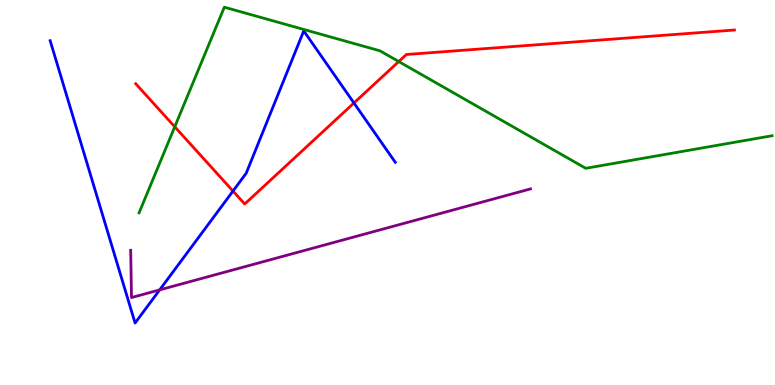[{'lines': ['blue', 'red'], 'intersections': [{'x': 3.01, 'y': 5.04}, {'x': 4.57, 'y': 7.33}]}, {'lines': ['green', 'red'], 'intersections': [{'x': 2.25, 'y': 6.71}, {'x': 5.15, 'y': 8.4}]}, {'lines': ['purple', 'red'], 'intersections': []}, {'lines': ['blue', 'green'], 'intersections': []}, {'lines': ['blue', 'purple'], 'intersections': [{'x': 2.06, 'y': 2.47}]}, {'lines': ['green', 'purple'], 'intersections': []}]